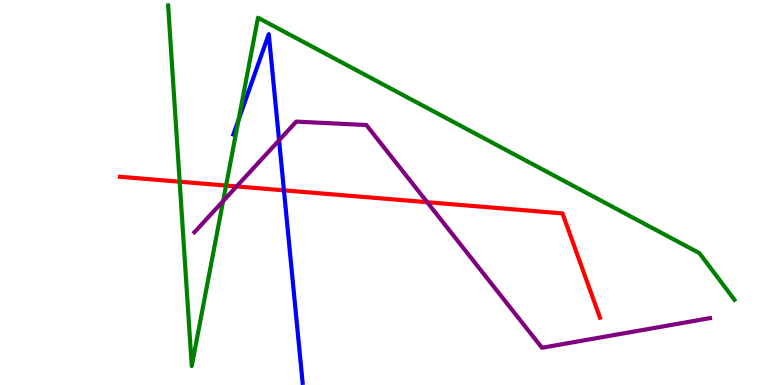[{'lines': ['blue', 'red'], 'intersections': [{'x': 3.66, 'y': 5.06}]}, {'lines': ['green', 'red'], 'intersections': [{'x': 2.32, 'y': 5.28}, {'x': 2.92, 'y': 5.18}]}, {'lines': ['purple', 'red'], 'intersections': [{'x': 3.05, 'y': 5.16}, {'x': 5.51, 'y': 4.75}]}, {'lines': ['blue', 'green'], 'intersections': [{'x': 3.08, 'y': 6.89}]}, {'lines': ['blue', 'purple'], 'intersections': [{'x': 3.6, 'y': 6.36}]}, {'lines': ['green', 'purple'], 'intersections': [{'x': 2.88, 'y': 4.78}]}]